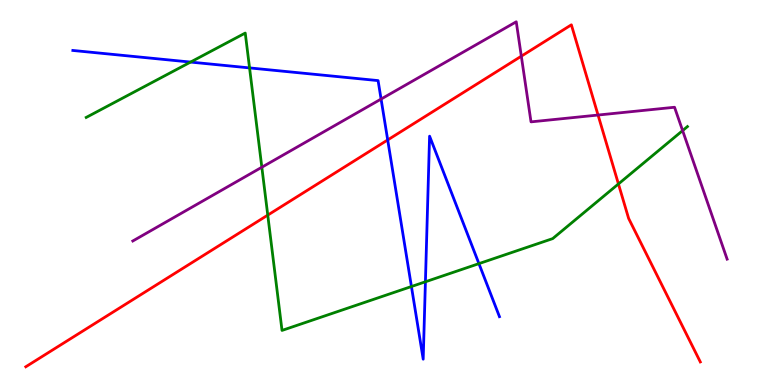[{'lines': ['blue', 'red'], 'intersections': [{'x': 5.0, 'y': 6.37}]}, {'lines': ['green', 'red'], 'intersections': [{'x': 3.45, 'y': 4.41}, {'x': 7.98, 'y': 5.22}]}, {'lines': ['purple', 'red'], 'intersections': [{'x': 6.73, 'y': 8.54}, {'x': 7.72, 'y': 7.01}]}, {'lines': ['blue', 'green'], 'intersections': [{'x': 2.46, 'y': 8.39}, {'x': 3.22, 'y': 8.24}, {'x': 5.31, 'y': 2.56}, {'x': 5.49, 'y': 2.68}, {'x': 6.18, 'y': 3.15}]}, {'lines': ['blue', 'purple'], 'intersections': [{'x': 4.92, 'y': 7.43}]}, {'lines': ['green', 'purple'], 'intersections': [{'x': 3.38, 'y': 5.66}, {'x': 8.81, 'y': 6.61}]}]